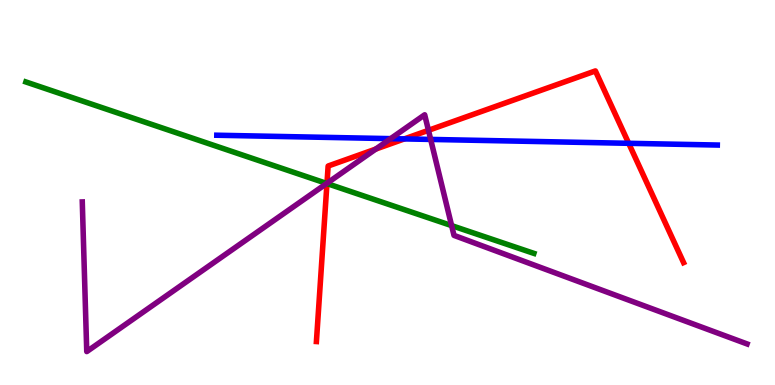[{'lines': ['blue', 'red'], 'intersections': [{'x': 5.22, 'y': 6.39}, {'x': 8.11, 'y': 6.28}]}, {'lines': ['green', 'red'], 'intersections': [{'x': 4.22, 'y': 5.23}]}, {'lines': ['purple', 'red'], 'intersections': [{'x': 4.22, 'y': 5.24}, {'x': 4.85, 'y': 6.13}, {'x': 5.53, 'y': 6.61}]}, {'lines': ['blue', 'green'], 'intersections': []}, {'lines': ['blue', 'purple'], 'intersections': [{'x': 5.04, 'y': 6.4}, {'x': 5.56, 'y': 6.38}]}, {'lines': ['green', 'purple'], 'intersections': [{'x': 4.22, 'y': 5.23}, {'x': 5.83, 'y': 4.14}]}]